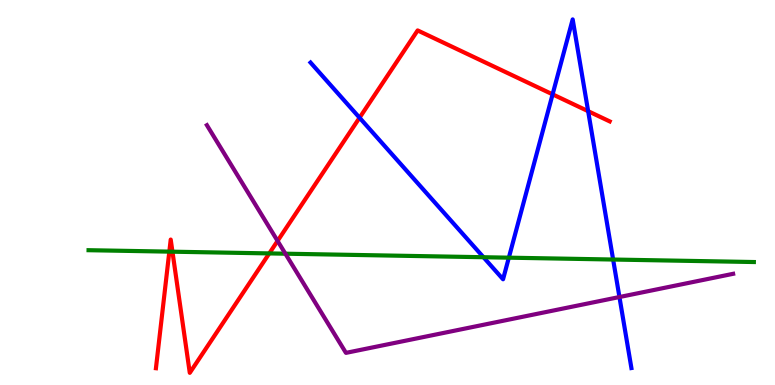[{'lines': ['blue', 'red'], 'intersections': [{'x': 4.64, 'y': 6.94}, {'x': 7.13, 'y': 7.55}, {'x': 7.59, 'y': 7.11}]}, {'lines': ['green', 'red'], 'intersections': [{'x': 2.18, 'y': 3.46}, {'x': 2.23, 'y': 3.46}, {'x': 3.47, 'y': 3.42}]}, {'lines': ['purple', 'red'], 'intersections': [{'x': 3.58, 'y': 3.74}]}, {'lines': ['blue', 'green'], 'intersections': [{'x': 6.24, 'y': 3.32}, {'x': 6.57, 'y': 3.31}, {'x': 7.91, 'y': 3.26}]}, {'lines': ['blue', 'purple'], 'intersections': [{'x': 7.99, 'y': 2.28}]}, {'lines': ['green', 'purple'], 'intersections': [{'x': 3.68, 'y': 3.41}]}]